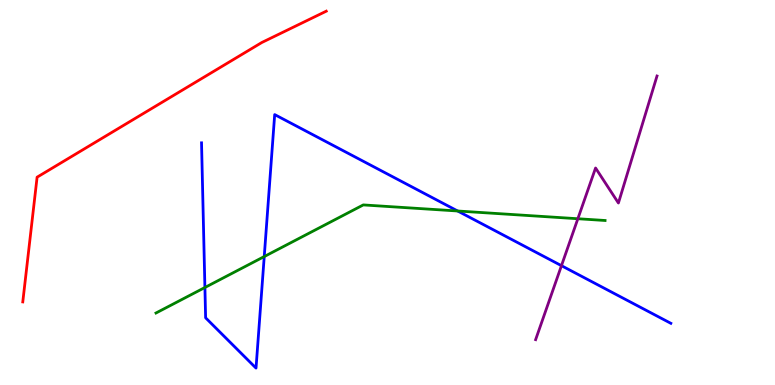[{'lines': ['blue', 'red'], 'intersections': []}, {'lines': ['green', 'red'], 'intersections': []}, {'lines': ['purple', 'red'], 'intersections': []}, {'lines': ['blue', 'green'], 'intersections': [{'x': 2.64, 'y': 2.53}, {'x': 3.41, 'y': 3.34}, {'x': 5.91, 'y': 4.52}]}, {'lines': ['blue', 'purple'], 'intersections': [{'x': 7.24, 'y': 3.1}]}, {'lines': ['green', 'purple'], 'intersections': [{'x': 7.46, 'y': 4.32}]}]